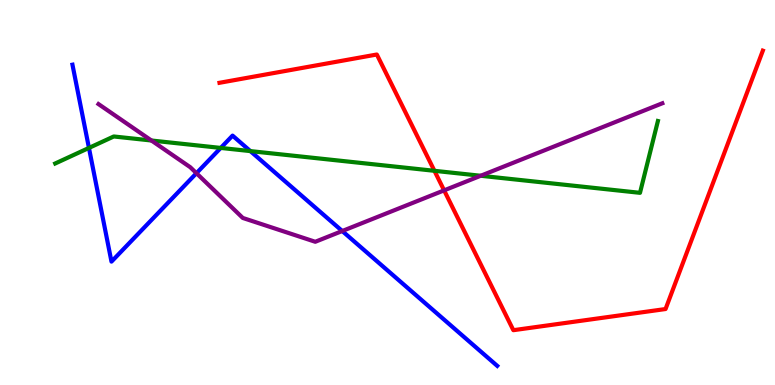[{'lines': ['blue', 'red'], 'intersections': []}, {'lines': ['green', 'red'], 'intersections': [{'x': 5.61, 'y': 5.56}]}, {'lines': ['purple', 'red'], 'intersections': [{'x': 5.73, 'y': 5.06}]}, {'lines': ['blue', 'green'], 'intersections': [{'x': 1.15, 'y': 6.16}, {'x': 2.85, 'y': 6.16}, {'x': 3.23, 'y': 6.08}]}, {'lines': ['blue', 'purple'], 'intersections': [{'x': 2.53, 'y': 5.5}, {'x': 4.42, 'y': 4.0}]}, {'lines': ['green', 'purple'], 'intersections': [{'x': 1.95, 'y': 6.35}, {'x': 6.2, 'y': 5.43}]}]